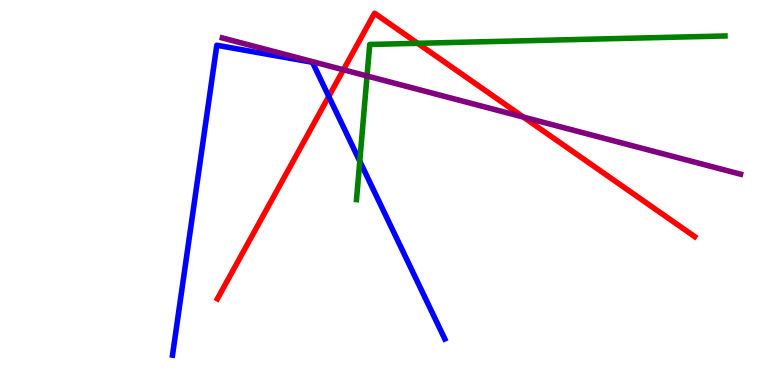[{'lines': ['blue', 'red'], 'intersections': [{'x': 4.24, 'y': 7.5}]}, {'lines': ['green', 'red'], 'intersections': [{'x': 5.39, 'y': 8.88}]}, {'lines': ['purple', 'red'], 'intersections': [{'x': 4.43, 'y': 8.19}, {'x': 6.75, 'y': 6.96}]}, {'lines': ['blue', 'green'], 'intersections': [{'x': 4.64, 'y': 5.81}]}, {'lines': ['blue', 'purple'], 'intersections': []}, {'lines': ['green', 'purple'], 'intersections': [{'x': 4.74, 'y': 8.03}]}]